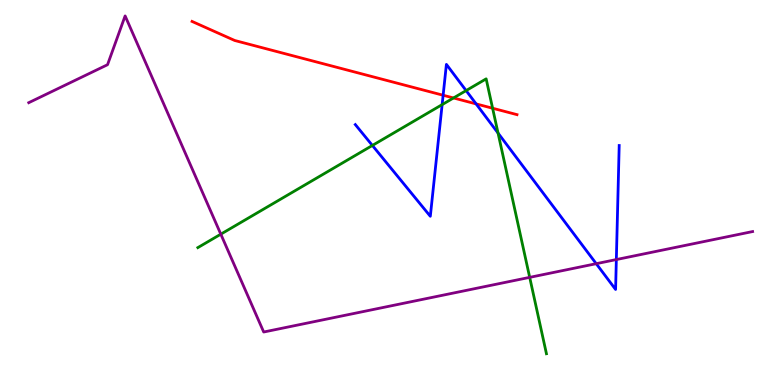[{'lines': ['blue', 'red'], 'intersections': [{'x': 5.72, 'y': 7.53}, {'x': 6.14, 'y': 7.3}]}, {'lines': ['green', 'red'], 'intersections': [{'x': 5.85, 'y': 7.46}, {'x': 6.36, 'y': 7.19}]}, {'lines': ['purple', 'red'], 'intersections': []}, {'lines': ['blue', 'green'], 'intersections': [{'x': 4.8, 'y': 6.22}, {'x': 5.71, 'y': 7.28}, {'x': 6.01, 'y': 7.65}, {'x': 6.43, 'y': 6.54}]}, {'lines': ['blue', 'purple'], 'intersections': [{'x': 7.69, 'y': 3.15}, {'x': 7.95, 'y': 3.26}]}, {'lines': ['green', 'purple'], 'intersections': [{'x': 2.85, 'y': 3.92}, {'x': 6.83, 'y': 2.8}]}]